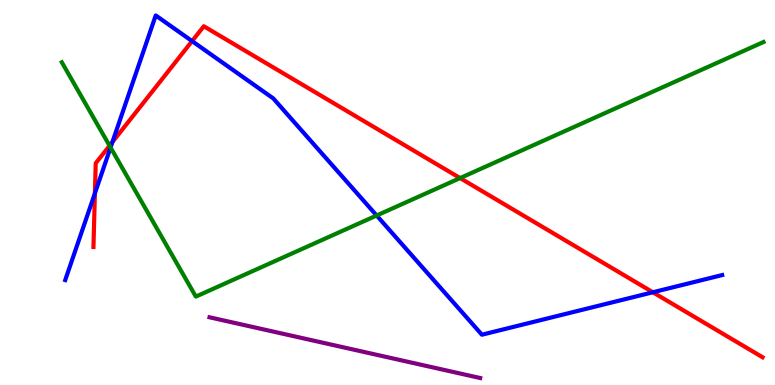[{'lines': ['blue', 'red'], 'intersections': [{'x': 1.22, 'y': 4.98}, {'x': 1.45, 'y': 6.31}, {'x': 2.48, 'y': 8.93}, {'x': 8.42, 'y': 2.41}]}, {'lines': ['green', 'red'], 'intersections': [{'x': 1.41, 'y': 6.22}, {'x': 5.94, 'y': 5.37}]}, {'lines': ['purple', 'red'], 'intersections': []}, {'lines': ['blue', 'green'], 'intersections': [{'x': 1.43, 'y': 6.17}, {'x': 4.86, 'y': 4.4}]}, {'lines': ['blue', 'purple'], 'intersections': []}, {'lines': ['green', 'purple'], 'intersections': []}]